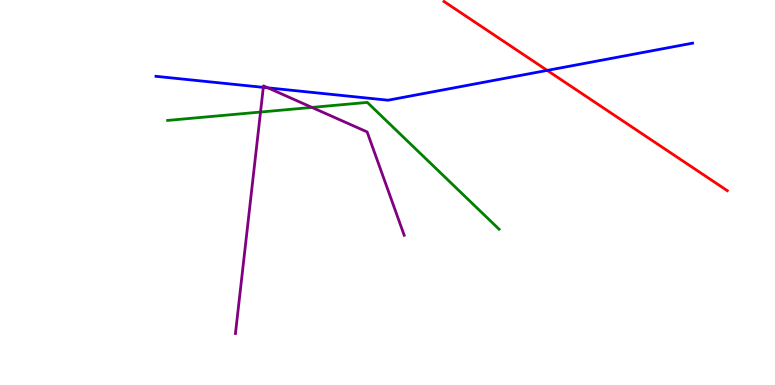[{'lines': ['blue', 'red'], 'intersections': [{'x': 7.06, 'y': 8.17}]}, {'lines': ['green', 'red'], 'intersections': []}, {'lines': ['purple', 'red'], 'intersections': []}, {'lines': ['blue', 'green'], 'intersections': []}, {'lines': ['blue', 'purple'], 'intersections': [{'x': 3.4, 'y': 7.73}, {'x': 3.46, 'y': 7.72}]}, {'lines': ['green', 'purple'], 'intersections': [{'x': 3.36, 'y': 7.09}, {'x': 4.02, 'y': 7.21}]}]